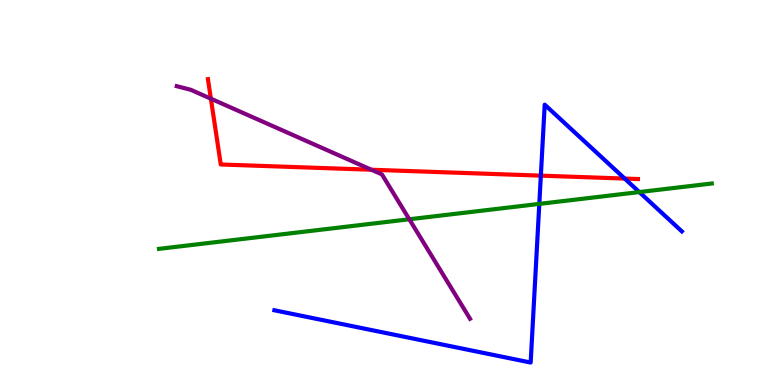[{'lines': ['blue', 'red'], 'intersections': [{'x': 6.98, 'y': 5.44}, {'x': 8.06, 'y': 5.36}]}, {'lines': ['green', 'red'], 'intersections': []}, {'lines': ['purple', 'red'], 'intersections': [{'x': 2.72, 'y': 7.44}, {'x': 4.79, 'y': 5.59}]}, {'lines': ['blue', 'green'], 'intersections': [{'x': 6.96, 'y': 4.7}, {'x': 8.25, 'y': 5.01}]}, {'lines': ['blue', 'purple'], 'intersections': []}, {'lines': ['green', 'purple'], 'intersections': [{'x': 5.28, 'y': 4.3}]}]